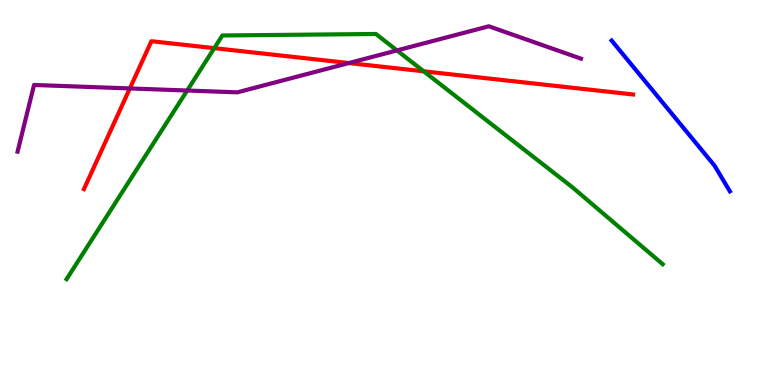[{'lines': ['blue', 'red'], 'intersections': []}, {'lines': ['green', 'red'], 'intersections': [{'x': 2.76, 'y': 8.75}, {'x': 5.47, 'y': 8.15}]}, {'lines': ['purple', 'red'], 'intersections': [{'x': 1.68, 'y': 7.7}, {'x': 4.5, 'y': 8.36}]}, {'lines': ['blue', 'green'], 'intersections': []}, {'lines': ['blue', 'purple'], 'intersections': []}, {'lines': ['green', 'purple'], 'intersections': [{'x': 2.42, 'y': 7.65}, {'x': 5.12, 'y': 8.69}]}]